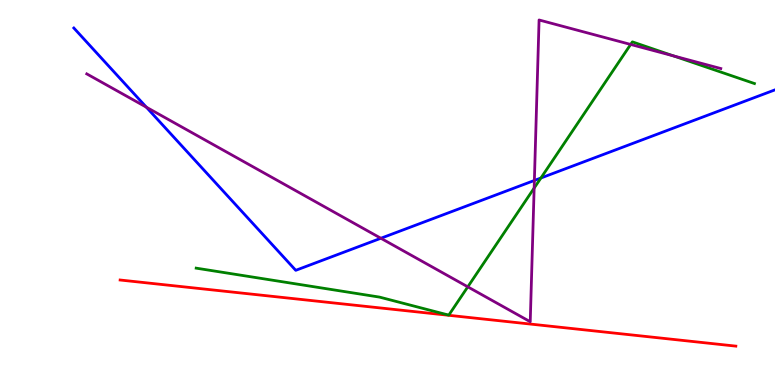[{'lines': ['blue', 'red'], 'intersections': []}, {'lines': ['green', 'red'], 'intersections': []}, {'lines': ['purple', 'red'], 'intersections': []}, {'lines': ['blue', 'green'], 'intersections': [{'x': 6.98, 'y': 5.38}]}, {'lines': ['blue', 'purple'], 'intersections': [{'x': 1.89, 'y': 7.22}, {'x': 4.91, 'y': 3.81}, {'x': 6.9, 'y': 5.31}]}, {'lines': ['green', 'purple'], 'intersections': [{'x': 6.04, 'y': 2.55}, {'x': 6.89, 'y': 5.12}, {'x': 8.14, 'y': 8.85}, {'x': 8.69, 'y': 8.55}]}]